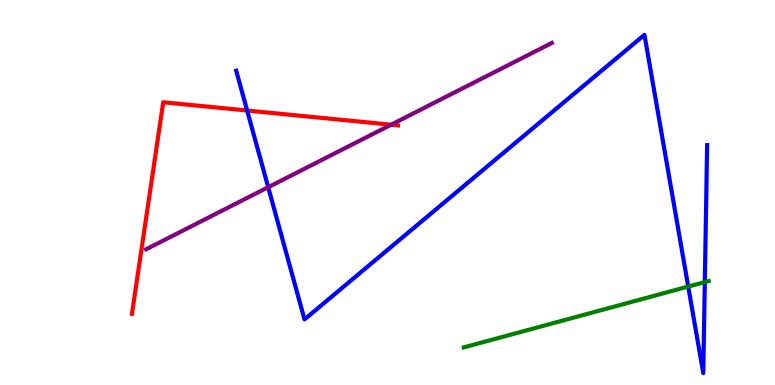[{'lines': ['blue', 'red'], 'intersections': [{'x': 3.19, 'y': 7.13}]}, {'lines': ['green', 'red'], 'intersections': []}, {'lines': ['purple', 'red'], 'intersections': [{'x': 5.05, 'y': 6.76}]}, {'lines': ['blue', 'green'], 'intersections': [{'x': 8.88, 'y': 2.56}, {'x': 9.09, 'y': 2.67}]}, {'lines': ['blue', 'purple'], 'intersections': [{'x': 3.46, 'y': 5.14}]}, {'lines': ['green', 'purple'], 'intersections': []}]